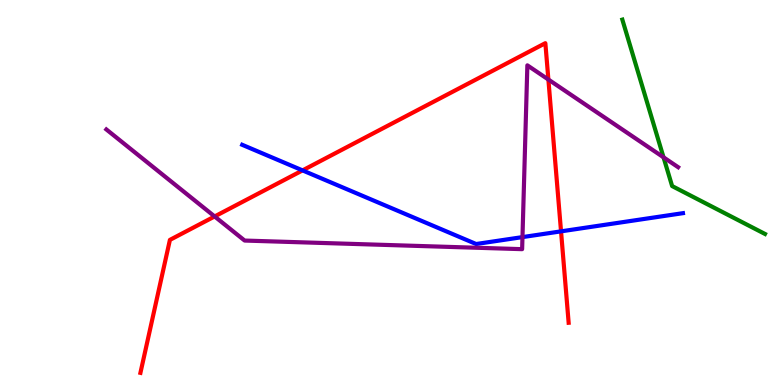[{'lines': ['blue', 'red'], 'intersections': [{'x': 3.9, 'y': 5.57}, {'x': 7.24, 'y': 3.99}]}, {'lines': ['green', 'red'], 'intersections': []}, {'lines': ['purple', 'red'], 'intersections': [{'x': 2.77, 'y': 4.38}, {'x': 7.08, 'y': 7.93}]}, {'lines': ['blue', 'green'], 'intersections': []}, {'lines': ['blue', 'purple'], 'intersections': [{'x': 6.74, 'y': 3.84}]}, {'lines': ['green', 'purple'], 'intersections': [{'x': 8.56, 'y': 5.91}]}]